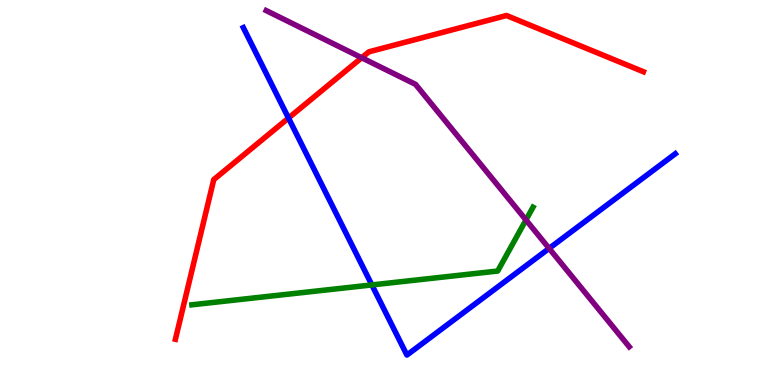[{'lines': ['blue', 'red'], 'intersections': [{'x': 3.72, 'y': 6.93}]}, {'lines': ['green', 'red'], 'intersections': []}, {'lines': ['purple', 'red'], 'intersections': [{'x': 4.67, 'y': 8.5}]}, {'lines': ['blue', 'green'], 'intersections': [{'x': 4.8, 'y': 2.6}]}, {'lines': ['blue', 'purple'], 'intersections': [{'x': 7.09, 'y': 3.55}]}, {'lines': ['green', 'purple'], 'intersections': [{'x': 6.79, 'y': 4.29}]}]